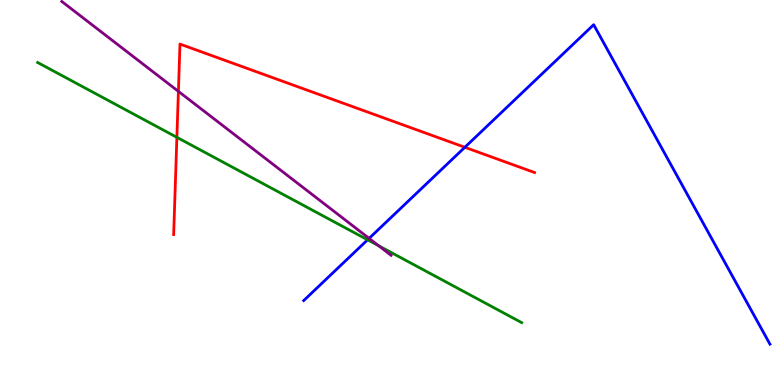[{'lines': ['blue', 'red'], 'intersections': [{'x': 6.0, 'y': 6.17}]}, {'lines': ['green', 'red'], 'intersections': [{'x': 2.28, 'y': 6.43}]}, {'lines': ['purple', 'red'], 'intersections': [{'x': 2.3, 'y': 7.63}]}, {'lines': ['blue', 'green'], 'intersections': [{'x': 4.74, 'y': 3.77}]}, {'lines': ['blue', 'purple'], 'intersections': [{'x': 4.76, 'y': 3.81}]}, {'lines': ['green', 'purple'], 'intersections': [{'x': 4.89, 'y': 3.62}]}]